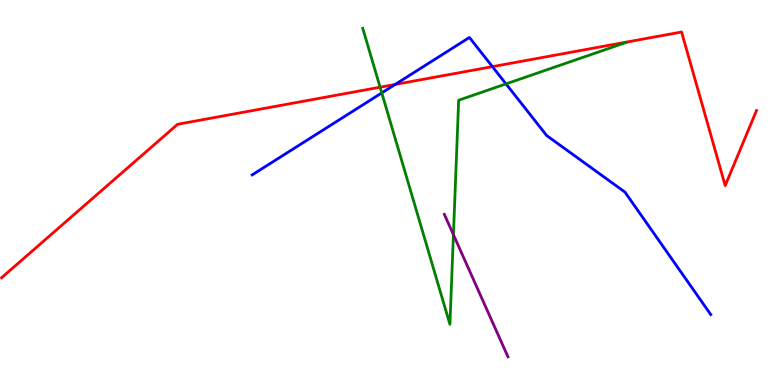[{'lines': ['blue', 'red'], 'intersections': [{'x': 5.1, 'y': 7.81}, {'x': 6.35, 'y': 8.27}]}, {'lines': ['green', 'red'], 'intersections': [{'x': 4.9, 'y': 7.73}]}, {'lines': ['purple', 'red'], 'intersections': []}, {'lines': ['blue', 'green'], 'intersections': [{'x': 4.93, 'y': 7.59}, {'x': 6.53, 'y': 7.82}]}, {'lines': ['blue', 'purple'], 'intersections': []}, {'lines': ['green', 'purple'], 'intersections': [{'x': 5.85, 'y': 3.9}]}]